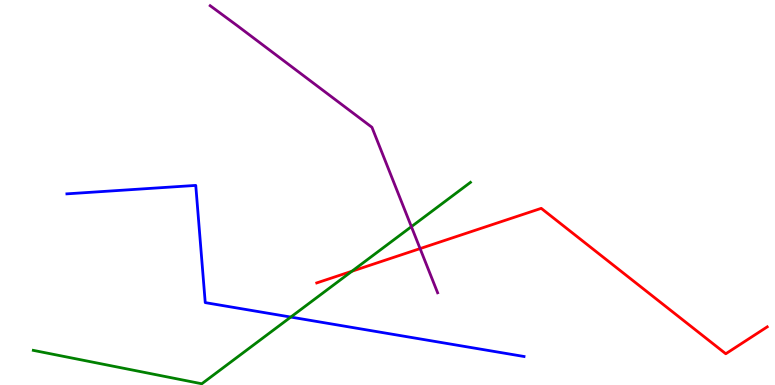[{'lines': ['blue', 'red'], 'intersections': []}, {'lines': ['green', 'red'], 'intersections': [{'x': 4.54, 'y': 2.95}]}, {'lines': ['purple', 'red'], 'intersections': [{'x': 5.42, 'y': 3.54}]}, {'lines': ['blue', 'green'], 'intersections': [{'x': 3.75, 'y': 1.76}]}, {'lines': ['blue', 'purple'], 'intersections': []}, {'lines': ['green', 'purple'], 'intersections': [{'x': 5.31, 'y': 4.11}]}]